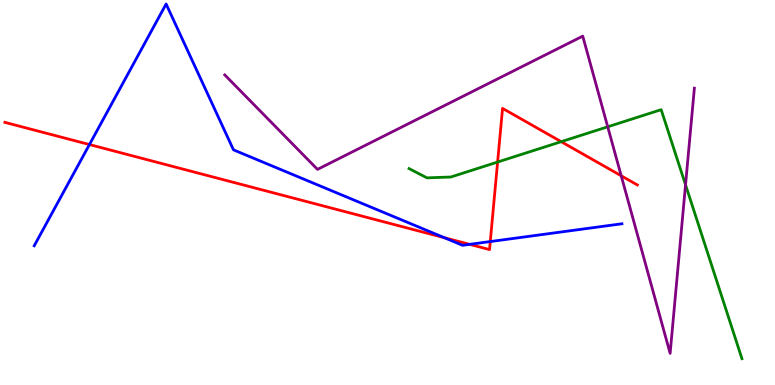[{'lines': ['blue', 'red'], 'intersections': [{'x': 1.15, 'y': 6.25}, {'x': 5.73, 'y': 3.83}, {'x': 6.06, 'y': 3.65}, {'x': 6.33, 'y': 3.73}]}, {'lines': ['green', 'red'], 'intersections': [{'x': 6.42, 'y': 5.79}, {'x': 7.24, 'y': 6.32}]}, {'lines': ['purple', 'red'], 'intersections': [{'x': 8.02, 'y': 5.43}]}, {'lines': ['blue', 'green'], 'intersections': []}, {'lines': ['blue', 'purple'], 'intersections': []}, {'lines': ['green', 'purple'], 'intersections': [{'x': 7.84, 'y': 6.71}, {'x': 8.85, 'y': 5.2}]}]